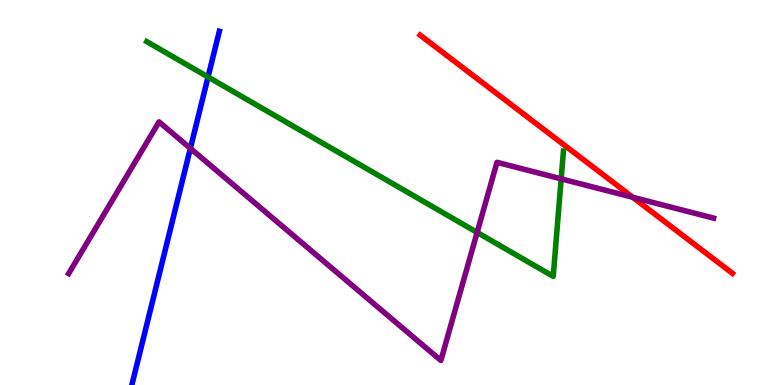[{'lines': ['blue', 'red'], 'intersections': []}, {'lines': ['green', 'red'], 'intersections': []}, {'lines': ['purple', 'red'], 'intersections': [{'x': 8.17, 'y': 4.88}]}, {'lines': ['blue', 'green'], 'intersections': [{'x': 2.68, 'y': 8.0}]}, {'lines': ['blue', 'purple'], 'intersections': [{'x': 2.46, 'y': 6.15}]}, {'lines': ['green', 'purple'], 'intersections': [{'x': 6.16, 'y': 3.96}, {'x': 7.24, 'y': 5.35}]}]